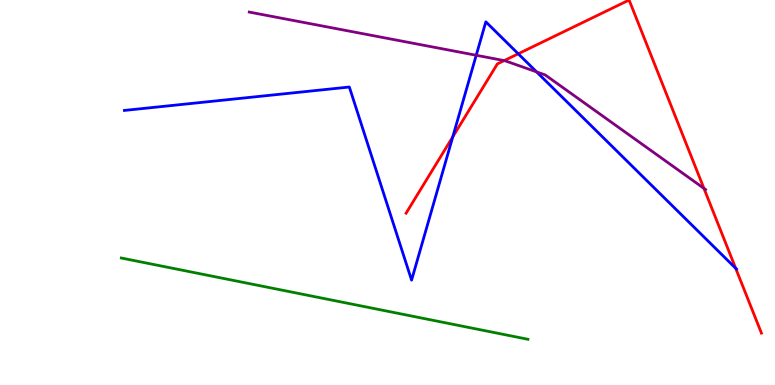[{'lines': ['blue', 'red'], 'intersections': [{'x': 5.84, 'y': 6.45}, {'x': 6.69, 'y': 8.6}, {'x': 9.49, 'y': 3.03}]}, {'lines': ['green', 'red'], 'intersections': []}, {'lines': ['purple', 'red'], 'intersections': [{'x': 6.51, 'y': 8.43}, {'x': 9.08, 'y': 5.11}]}, {'lines': ['blue', 'green'], 'intersections': []}, {'lines': ['blue', 'purple'], 'intersections': [{'x': 6.14, 'y': 8.56}, {'x': 6.92, 'y': 8.13}]}, {'lines': ['green', 'purple'], 'intersections': []}]